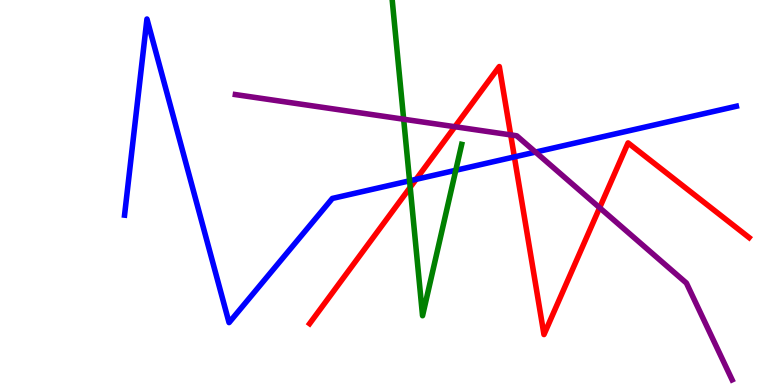[{'lines': ['blue', 'red'], 'intersections': [{'x': 5.37, 'y': 5.34}, {'x': 6.64, 'y': 5.92}]}, {'lines': ['green', 'red'], 'intersections': [{'x': 5.29, 'y': 5.13}]}, {'lines': ['purple', 'red'], 'intersections': [{'x': 5.87, 'y': 6.71}, {'x': 6.59, 'y': 6.5}, {'x': 7.74, 'y': 4.6}]}, {'lines': ['blue', 'green'], 'intersections': [{'x': 5.28, 'y': 5.3}, {'x': 5.88, 'y': 5.58}]}, {'lines': ['blue', 'purple'], 'intersections': [{'x': 6.91, 'y': 6.05}]}, {'lines': ['green', 'purple'], 'intersections': [{'x': 5.21, 'y': 6.9}]}]